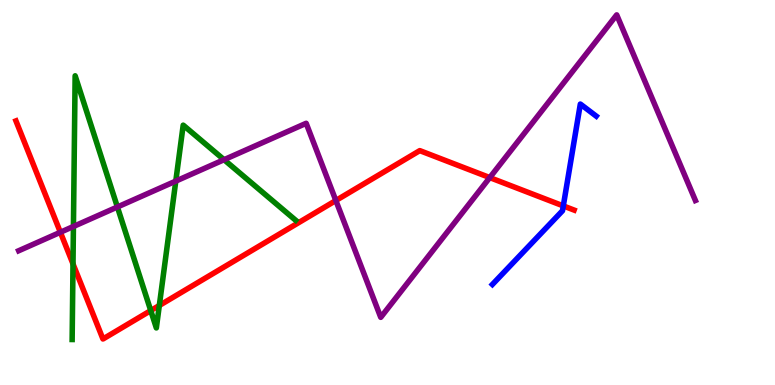[{'lines': ['blue', 'red'], 'intersections': [{'x': 7.27, 'y': 4.65}]}, {'lines': ['green', 'red'], 'intersections': [{'x': 0.942, 'y': 3.14}, {'x': 1.95, 'y': 1.93}, {'x': 2.06, 'y': 2.07}]}, {'lines': ['purple', 'red'], 'intersections': [{'x': 0.779, 'y': 3.97}, {'x': 4.33, 'y': 4.79}, {'x': 6.32, 'y': 5.39}]}, {'lines': ['blue', 'green'], 'intersections': []}, {'lines': ['blue', 'purple'], 'intersections': []}, {'lines': ['green', 'purple'], 'intersections': [{'x': 0.947, 'y': 4.12}, {'x': 1.51, 'y': 4.62}, {'x': 2.27, 'y': 5.3}, {'x': 2.89, 'y': 5.85}]}]